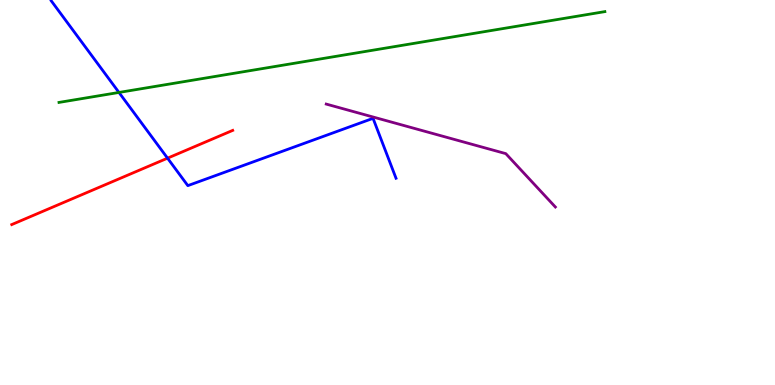[{'lines': ['blue', 'red'], 'intersections': [{'x': 2.16, 'y': 5.89}]}, {'lines': ['green', 'red'], 'intersections': []}, {'lines': ['purple', 'red'], 'intersections': []}, {'lines': ['blue', 'green'], 'intersections': [{'x': 1.54, 'y': 7.6}]}, {'lines': ['blue', 'purple'], 'intersections': []}, {'lines': ['green', 'purple'], 'intersections': []}]